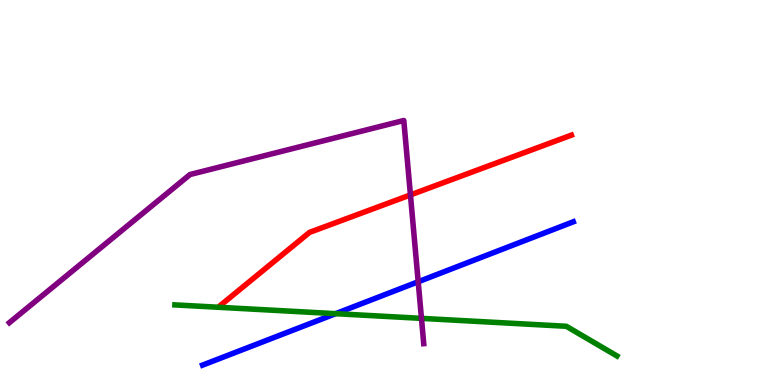[{'lines': ['blue', 'red'], 'intersections': []}, {'lines': ['green', 'red'], 'intersections': []}, {'lines': ['purple', 'red'], 'intersections': [{'x': 5.3, 'y': 4.94}]}, {'lines': ['blue', 'green'], 'intersections': [{'x': 4.33, 'y': 1.85}]}, {'lines': ['blue', 'purple'], 'intersections': [{'x': 5.4, 'y': 2.68}]}, {'lines': ['green', 'purple'], 'intersections': [{'x': 5.44, 'y': 1.73}]}]